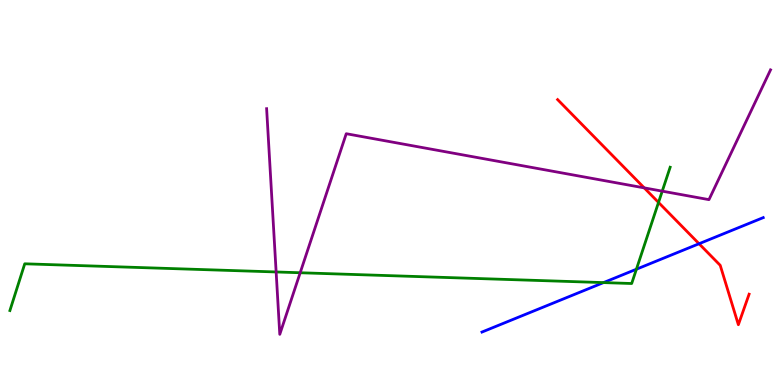[{'lines': ['blue', 'red'], 'intersections': [{'x': 9.02, 'y': 3.67}]}, {'lines': ['green', 'red'], 'intersections': [{'x': 8.5, 'y': 4.74}]}, {'lines': ['purple', 'red'], 'intersections': [{'x': 8.31, 'y': 5.12}]}, {'lines': ['blue', 'green'], 'intersections': [{'x': 7.79, 'y': 2.66}, {'x': 8.21, 'y': 3.01}]}, {'lines': ['blue', 'purple'], 'intersections': []}, {'lines': ['green', 'purple'], 'intersections': [{'x': 3.56, 'y': 2.94}, {'x': 3.87, 'y': 2.92}, {'x': 8.55, 'y': 5.04}]}]